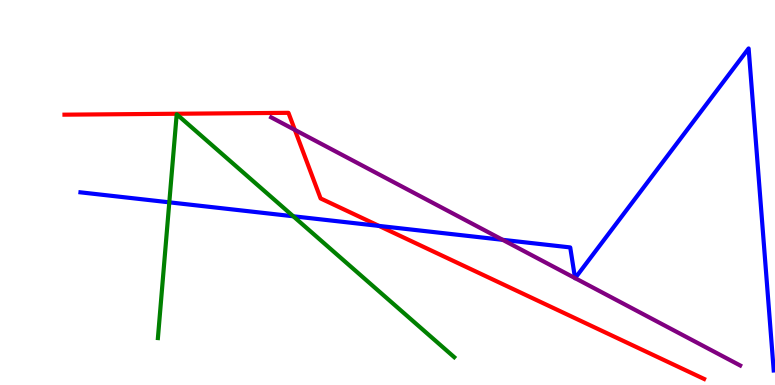[{'lines': ['blue', 'red'], 'intersections': [{'x': 4.89, 'y': 4.13}]}, {'lines': ['green', 'red'], 'intersections': []}, {'lines': ['purple', 'red'], 'intersections': [{'x': 3.8, 'y': 6.63}]}, {'lines': ['blue', 'green'], 'intersections': [{'x': 2.18, 'y': 4.74}, {'x': 3.78, 'y': 4.38}]}, {'lines': ['blue', 'purple'], 'intersections': [{'x': 6.49, 'y': 3.77}, {'x': 7.42, 'y': 2.78}, {'x': 7.42, 'y': 2.78}]}, {'lines': ['green', 'purple'], 'intersections': []}]